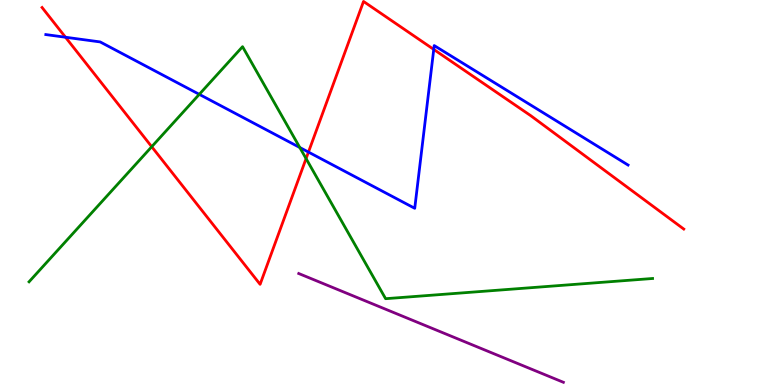[{'lines': ['blue', 'red'], 'intersections': [{'x': 0.845, 'y': 9.03}, {'x': 3.98, 'y': 6.05}, {'x': 5.6, 'y': 8.72}]}, {'lines': ['green', 'red'], 'intersections': [{'x': 1.96, 'y': 6.19}, {'x': 3.95, 'y': 5.88}]}, {'lines': ['purple', 'red'], 'intersections': []}, {'lines': ['blue', 'green'], 'intersections': [{'x': 2.57, 'y': 7.55}, {'x': 3.87, 'y': 6.17}]}, {'lines': ['blue', 'purple'], 'intersections': []}, {'lines': ['green', 'purple'], 'intersections': []}]